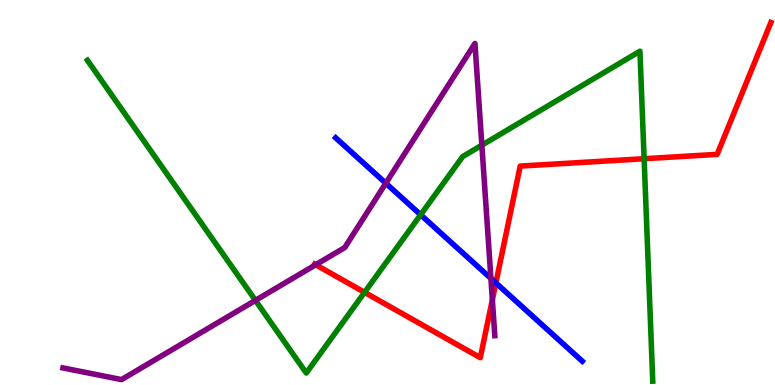[{'lines': ['blue', 'red'], 'intersections': [{'x': 6.4, 'y': 2.65}]}, {'lines': ['green', 'red'], 'intersections': [{'x': 4.7, 'y': 2.41}, {'x': 8.31, 'y': 5.88}]}, {'lines': ['purple', 'red'], 'intersections': [{'x': 4.07, 'y': 3.12}, {'x': 6.35, 'y': 2.21}]}, {'lines': ['blue', 'green'], 'intersections': [{'x': 5.43, 'y': 4.42}]}, {'lines': ['blue', 'purple'], 'intersections': [{'x': 4.98, 'y': 5.24}, {'x': 6.33, 'y': 2.77}]}, {'lines': ['green', 'purple'], 'intersections': [{'x': 3.3, 'y': 2.2}, {'x': 6.22, 'y': 6.23}]}]